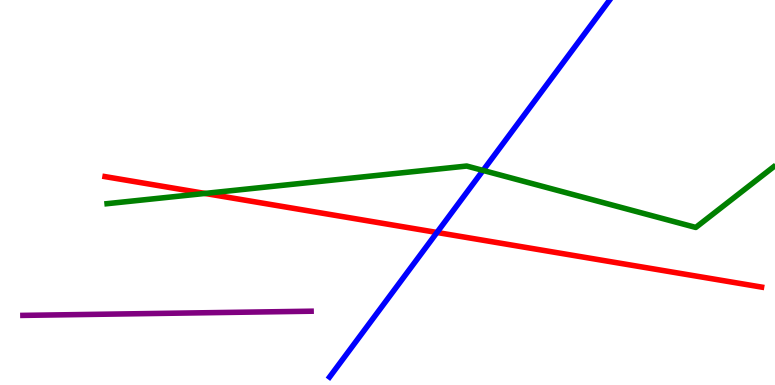[{'lines': ['blue', 'red'], 'intersections': [{'x': 5.64, 'y': 3.96}]}, {'lines': ['green', 'red'], 'intersections': [{'x': 2.64, 'y': 4.98}]}, {'lines': ['purple', 'red'], 'intersections': []}, {'lines': ['blue', 'green'], 'intersections': [{'x': 6.23, 'y': 5.57}]}, {'lines': ['blue', 'purple'], 'intersections': []}, {'lines': ['green', 'purple'], 'intersections': []}]